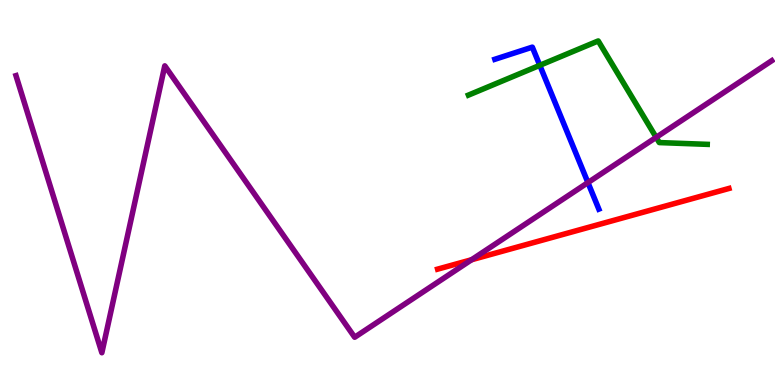[{'lines': ['blue', 'red'], 'intersections': []}, {'lines': ['green', 'red'], 'intersections': []}, {'lines': ['purple', 'red'], 'intersections': [{'x': 6.08, 'y': 3.25}]}, {'lines': ['blue', 'green'], 'intersections': [{'x': 6.97, 'y': 8.3}]}, {'lines': ['blue', 'purple'], 'intersections': [{'x': 7.59, 'y': 5.26}]}, {'lines': ['green', 'purple'], 'intersections': [{'x': 8.47, 'y': 6.43}]}]